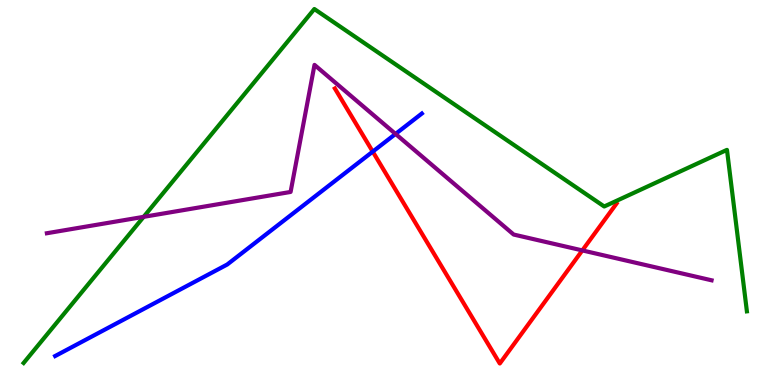[{'lines': ['blue', 'red'], 'intersections': [{'x': 4.81, 'y': 6.06}]}, {'lines': ['green', 'red'], 'intersections': []}, {'lines': ['purple', 'red'], 'intersections': [{'x': 7.51, 'y': 3.5}]}, {'lines': ['blue', 'green'], 'intersections': []}, {'lines': ['blue', 'purple'], 'intersections': [{'x': 5.1, 'y': 6.52}]}, {'lines': ['green', 'purple'], 'intersections': [{'x': 1.85, 'y': 4.37}]}]